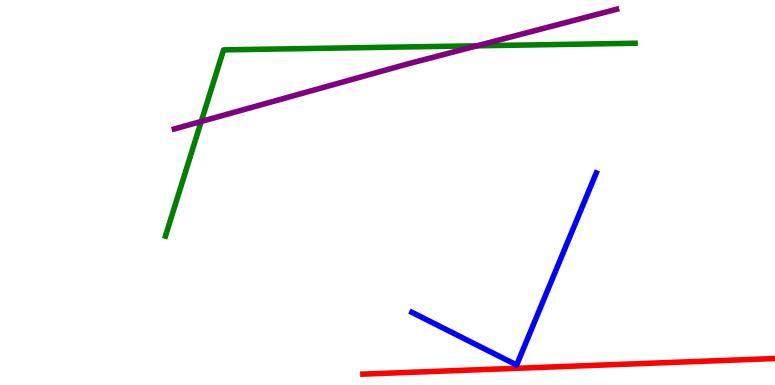[{'lines': ['blue', 'red'], 'intersections': []}, {'lines': ['green', 'red'], 'intersections': []}, {'lines': ['purple', 'red'], 'intersections': []}, {'lines': ['blue', 'green'], 'intersections': []}, {'lines': ['blue', 'purple'], 'intersections': []}, {'lines': ['green', 'purple'], 'intersections': [{'x': 2.6, 'y': 6.85}, {'x': 6.15, 'y': 8.81}]}]